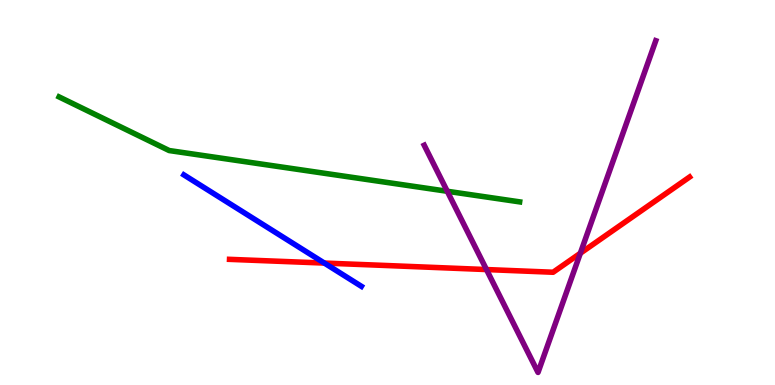[{'lines': ['blue', 'red'], 'intersections': [{'x': 4.19, 'y': 3.17}]}, {'lines': ['green', 'red'], 'intersections': []}, {'lines': ['purple', 'red'], 'intersections': [{'x': 6.28, 'y': 3.0}, {'x': 7.49, 'y': 3.42}]}, {'lines': ['blue', 'green'], 'intersections': []}, {'lines': ['blue', 'purple'], 'intersections': []}, {'lines': ['green', 'purple'], 'intersections': [{'x': 5.77, 'y': 5.03}]}]